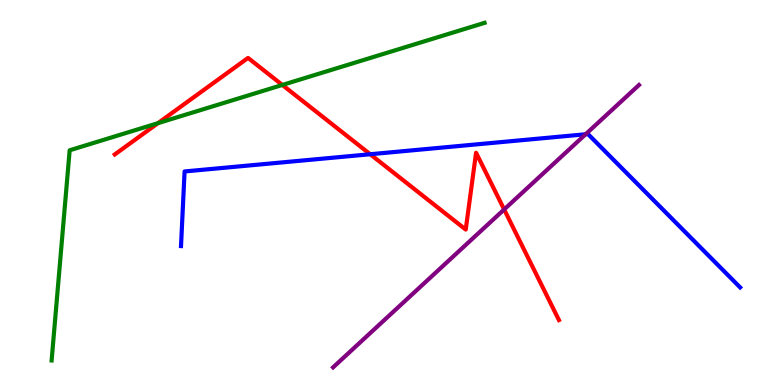[{'lines': ['blue', 'red'], 'intersections': [{'x': 4.78, 'y': 5.99}]}, {'lines': ['green', 'red'], 'intersections': [{'x': 2.04, 'y': 6.8}, {'x': 3.64, 'y': 7.79}]}, {'lines': ['purple', 'red'], 'intersections': [{'x': 6.51, 'y': 4.56}]}, {'lines': ['blue', 'green'], 'intersections': []}, {'lines': ['blue', 'purple'], 'intersections': [{'x': 7.56, 'y': 6.51}]}, {'lines': ['green', 'purple'], 'intersections': []}]